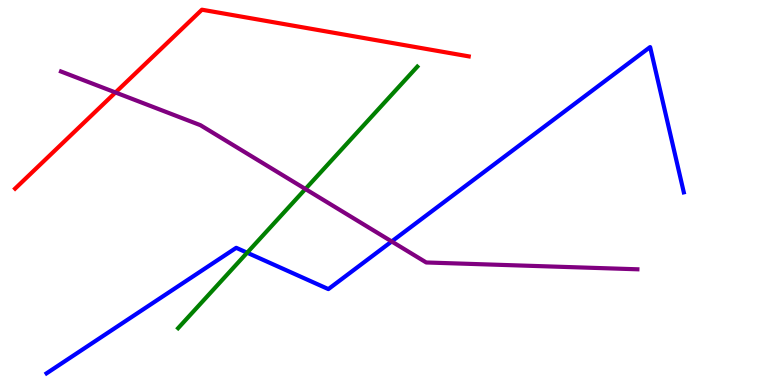[{'lines': ['blue', 'red'], 'intersections': []}, {'lines': ['green', 'red'], 'intersections': []}, {'lines': ['purple', 'red'], 'intersections': [{'x': 1.49, 'y': 7.6}]}, {'lines': ['blue', 'green'], 'intersections': [{'x': 3.19, 'y': 3.44}]}, {'lines': ['blue', 'purple'], 'intersections': [{'x': 5.05, 'y': 3.73}]}, {'lines': ['green', 'purple'], 'intersections': [{'x': 3.94, 'y': 5.09}]}]